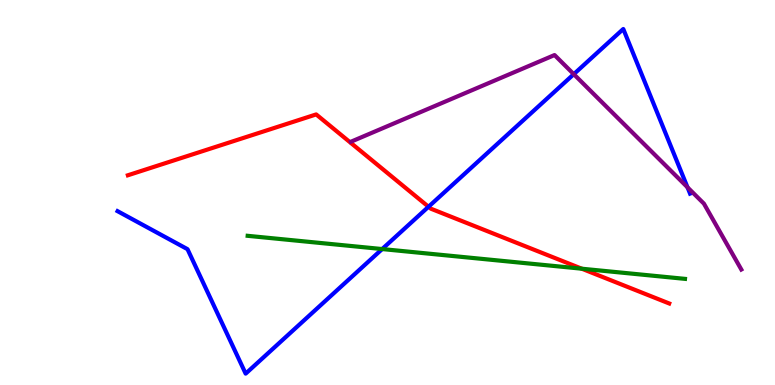[{'lines': ['blue', 'red'], 'intersections': [{'x': 5.53, 'y': 4.63}]}, {'lines': ['green', 'red'], 'intersections': [{'x': 7.51, 'y': 3.02}]}, {'lines': ['purple', 'red'], 'intersections': []}, {'lines': ['blue', 'green'], 'intersections': [{'x': 4.93, 'y': 3.53}]}, {'lines': ['blue', 'purple'], 'intersections': [{'x': 7.4, 'y': 8.07}, {'x': 8.87, 'y': 5.13}]}, {'lines': ['green', 'purple'], 'intersections': []}]